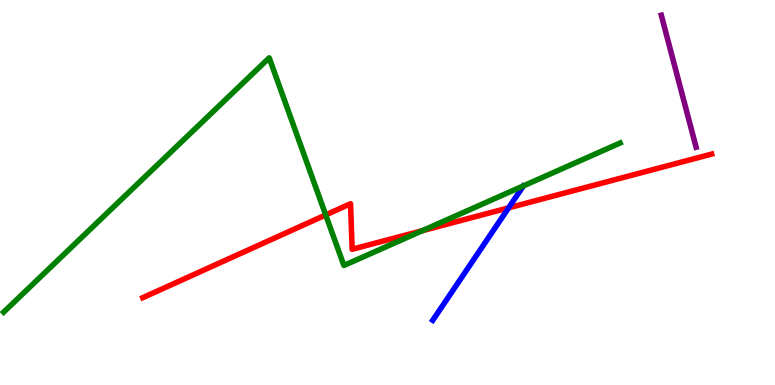[{'lines': ['blue', 'red'], 'intersections': [{'x': 6.56, 'y': 4.6}]}, {'lines': ['green', 'red'], 'intersections': [{'x': 4.2, 'y': 4.42}, {'x': 5.45, 'y': 4.01}]}, {'lines': ['purple', 'red'], 'intersections': []}, {'lines': ['blue', 'green'], 'intersections': []}, {'lines': ['blue', 'purple'], 'intersections': []}, {'lines': ['green', 'purple'], 'intersections': []}]